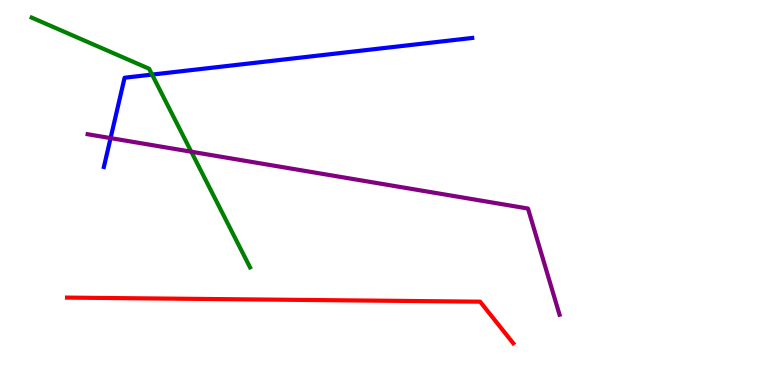[{'lines': ['blue', 'red'], 'intersections': []}, {'lines': ['green', 'red'], 'intersections': []}, {'lines': ['purple', 'red'], 'intersections': []}, {'lines': ['blue', 'green'], 'intersections': [{'x': 1.96, 'y': 8.06}]}, {'lines': ['blue', 'purple'], 'intersections': [{'x': 1.43, 'y': 6.41}]}, {'lines': ['green', 'purple'], 'intersections': [{'x': 2.47, 'y': 6.06}]}]